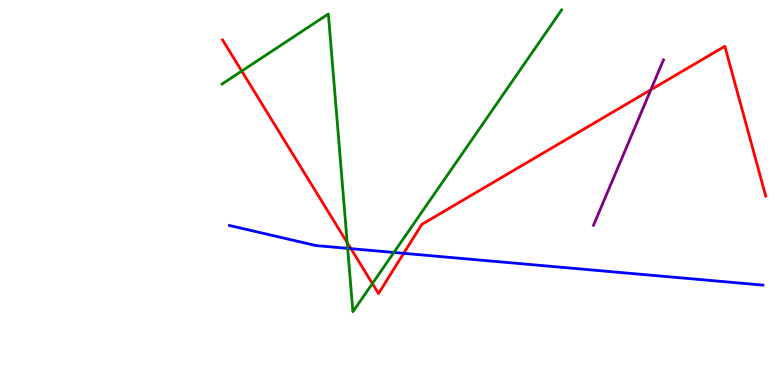[{'lines': ['blue', 'red'], 'intersections': [{'x': 4.53, 'y': 3.54}, {'x': 5.21, 'y': 3.42}]}, {'lines': ['green', 'red'], 'intersections': [{'x': 3.12, 'y': 8.15}, {'x': 4.48, 'y': 3.7}, {'x': 4.8, 'y': 2.64}]}, {'lines': ['purple', 'red'], 'intersections': [{'x': 8.4, 'y': 7.67}]}, {'lines': ['blue', 'green'], 'intersections': [{'x': 4.49, 'y': 3.55}, {'x': 5.08, 'y': 3.44}]}, {'lines': ['blue', 'purple'], 'intersections': []}, {'lines': ['green', 'purple'], 'intersections': []}]